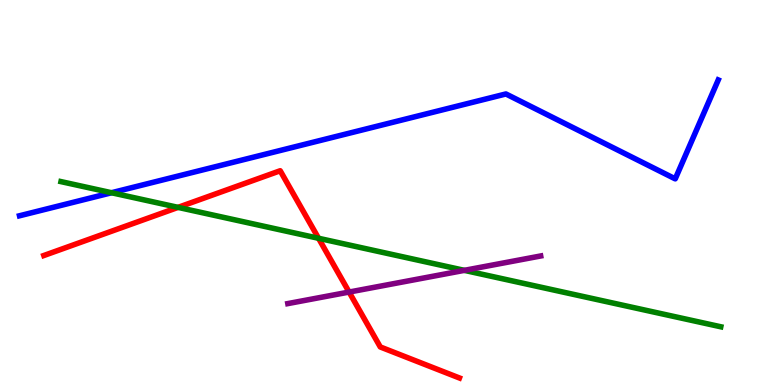[{'lines': ['blue', 'red'], 'intersections': []}, {'lines': ['green', 'red'], 'intersections': [{'x': 2.3, 'y': 4.61}, {'x': 4.11, 'y': 3.81}]}, {'lines': ['purple', 'red'], 'intersections': [{'x': 4.5, 'y': 2.41}]}, {'lines': ['blue', 'green'], 'intersections': [{'x': 1.44, 'y': 4.99}]}, {'lines': ['blue', 'purple'], 'intersections': []}, {'lines': ['green', 'purple'], 'intersections': [{'x': 5.99, 'y': 2.98}]}]